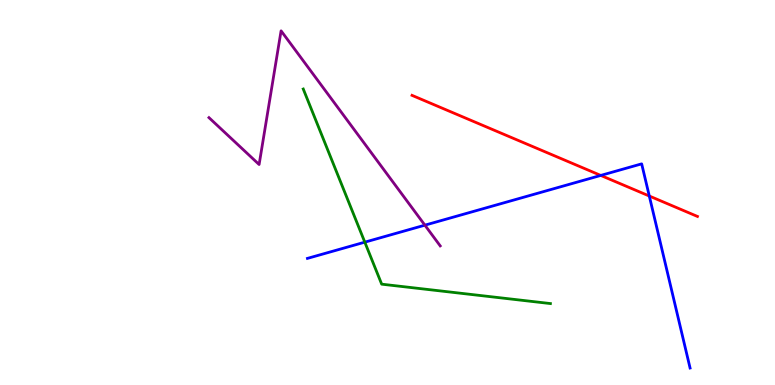[{'lines': ['blue', 'red'], 'intersections': [{'x': 7.75, 'y': 5.44}, {'x': 8.38, 'y': 4.91}]}, {'lines': ['green', 'red'], 'intersections': []}, {'lines': ['purple', 'red'], 'intersections': []}, {'lines': ['blue', 'green'], 'intersections': [{'x': 4.71, 'y': 3.71}]}, {'lines': ['blue', 'purple'], 'intersections': [{'x': 5.48, 'y': 4.15}]}, {'lines': ['green', 'purple'], 'intersections': []}]